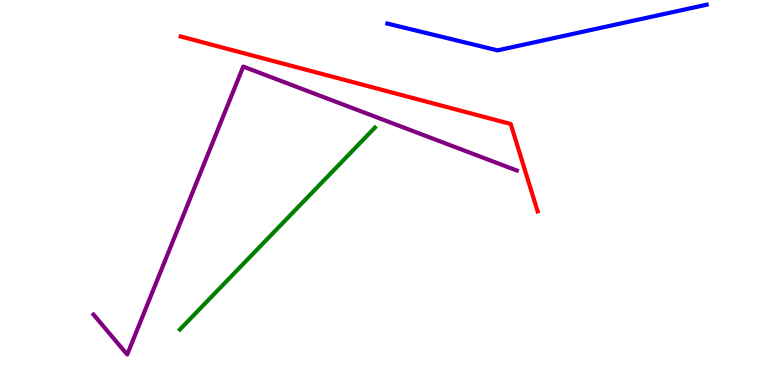[{'lines': ['blue', 'red'], 'intersections': []}, {'lines': ['green', 'red'], 'intersections': []}, {'lines': ['purple', 'red'], 'intersections': []}, {'lines': ['blue', 'green'], 'intersections': []}, {'lines': ['blue', 'purple'], 'intersections': []}, {'lines': ['green', 'purple'], 'intersections': []}]